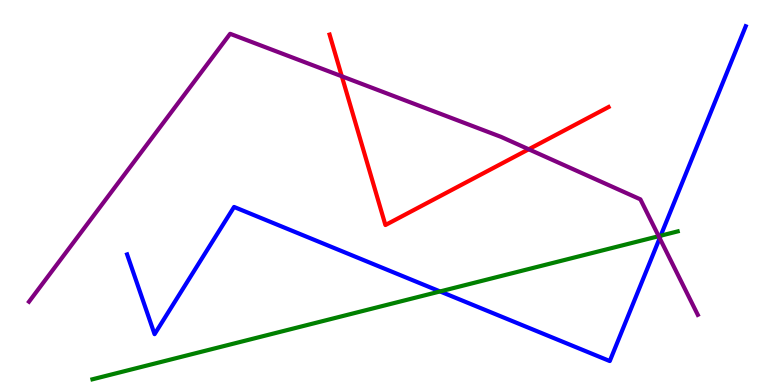[{'lines': ['blue', 'red'], 'intersections': []}, {'lines': ['green', 'red'], 'intersections': []}, {'lines': ['purple', 'red'], 'intersections': [{'x': 4.41, 'y': 8.02}, {'x': 6.82, 'y': 6.12}]}, {'lines': ['blue', 'green'], 'intersections': [{'x': 5.68, 'y': 2.43}, {'x': 8.52, 'y': 3.88}]}, {'lines': ['blue', 'purple'], 'intersections': [{'x': 8.51, 'y': 3.81}]}, {'lines': ['green', 'purple'], 'intersections': [{'x': 8.5, 'y': 3.87}]}]